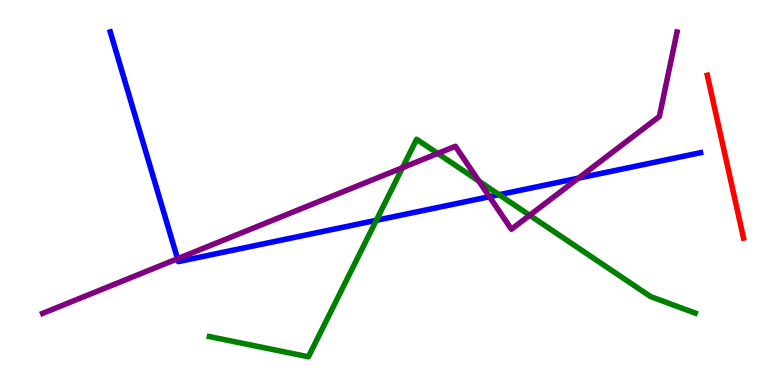[{'lines': ['blue', 'red'], 'intersections': []}, {'lines': ['green', 'red'], 'intersections': []}, {'lines': ['purple', 'red'], 'intersections': []}, {'lines': ['blue', 'green'], 'intersections': [{'x': 4.86, 'y': 4.28}, {'x': 6.44, 'y': 4.94}]}, {'lines': ['blue', 'purple'], 'intersections': [{'x': 2.29, 'y': 3.28}, {'x': 6.32, 'y': 4.89}, {'x': 7.46, 'y': 5.37}]}, {'lines': ['green', 'purple'], 'intersections': [{'x': 5.19, 'y': 5.64}, {'x': 5.65, 'y': 6.01}, {'x': 6.18, 'y': 5.3}, {'x': 6.83, 'y': 4.41}]}]